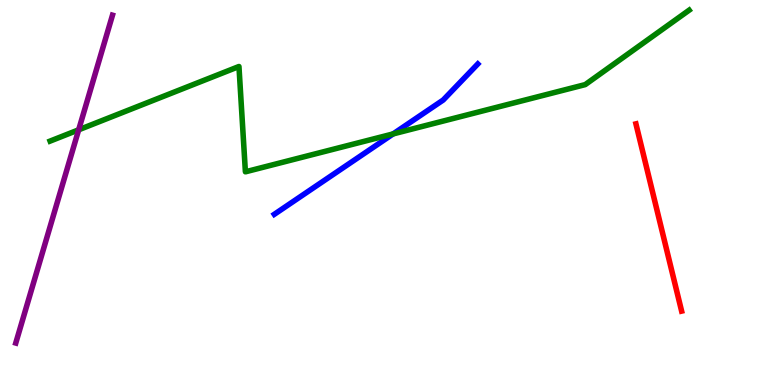[{'lines': ['blue', 'red'], 'intersections': []}, {'lines': ['green', 'red'], 'intersections': []}, {'lines': ['purple', 'red'], 'intersections': []}, {'lines': ['blue', 'green'], 'intersections': [{'x': 5.07, 'y': 6.52}]}, {'lines': ['blue', 'purple'], 'intersections': []}, {'lines': ['green', 'purple'], 'intersections': [{'x': 1.02, 'y': 6.63}]}]